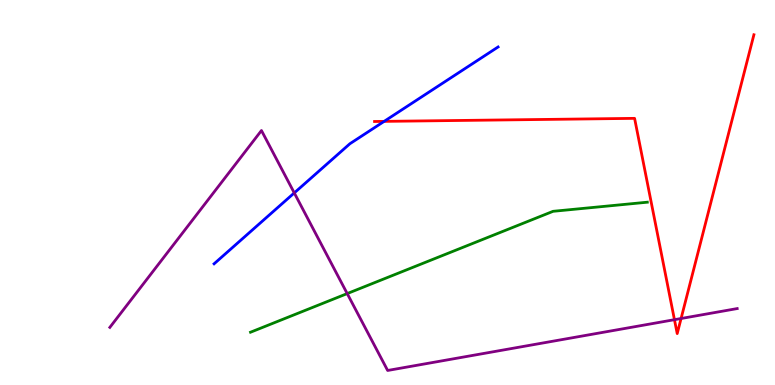[{'lines': ['blue', 'red'], 'intersections': [{'x': 4.96, 'y': 6.85}]}, {'lines': ['green', 'red'], 'intersections': []}, {'lines': ['purple', 'red'], 'intersections': [{'x': 8.7, 'y': 1.7}, {'x': 8.79, 'y': 1.73}]}, {'lines': ['blue', 'green'], 'intersections': []}, {'lines': ['blue', 'purple'], 'intersections': [{'x': 3.8, 'y': 4.99}]}, {'lines': ['green', 'purple'], 'intersections': [{'x': 4.48, 'y': 2.37}]}]